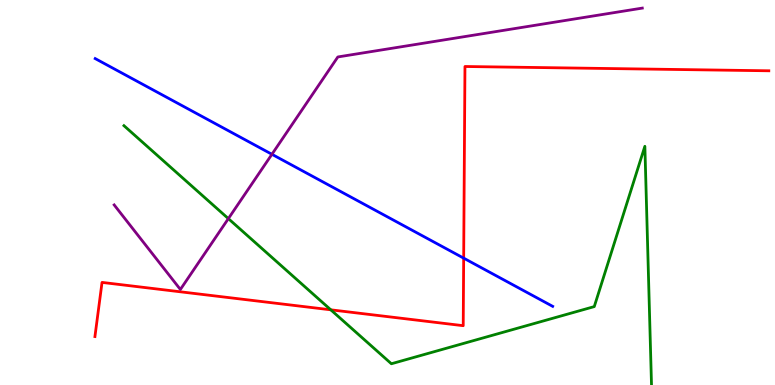[{'lines': ['blue', 'red'], 'intersections': [{'x': 5.98, 'y': 3.29}]}, {'lines': ['green', 'red'], 'intersections': [{'x': 4.27, 'y': 1.95}]}, {'lines': ['purple', 'red'], 'intersections': []}, {'lines': ['blue', 'green'], 'intersections': []}, {'lines': ['blue', 'purple'], 'intersections': [{'x': 3.51, 'y': 5.99}]}, {'lines': ['green', 'purple'], 'intersections': [{'x': 2.95, 'y': 4.32}]}]